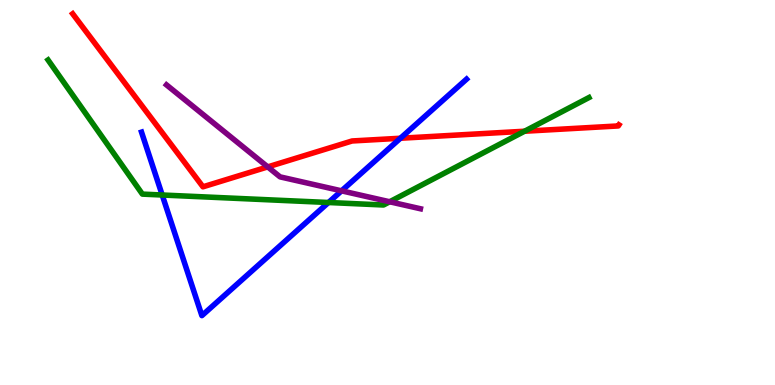[{'lines': ['blue', 'red'], 'intersections': [{'x': 5.17, 'y': 6.41}]}, {'lines': ['green', 'red'], 'intersections': [{'x': 6.77, 'y': 6.59}]}, {'lines': ['purple', 'red'], 'intersections': [{'x': 3.45, 'y': 5.66}]}, {'lines': ['blue', 'green'], 'intersections': [{'x': 2.09, 'y': 4.93}, {'x': 4.24, 'y': 4.74}]}, {'lines': ['blue', 'purple'], 'intersections': [{'x': 4.41, 'y': 5.04}]}, {'lines': ['green', 'purple'], 'intersections': [{'x': 5.03, 'y': 4.76}]}]